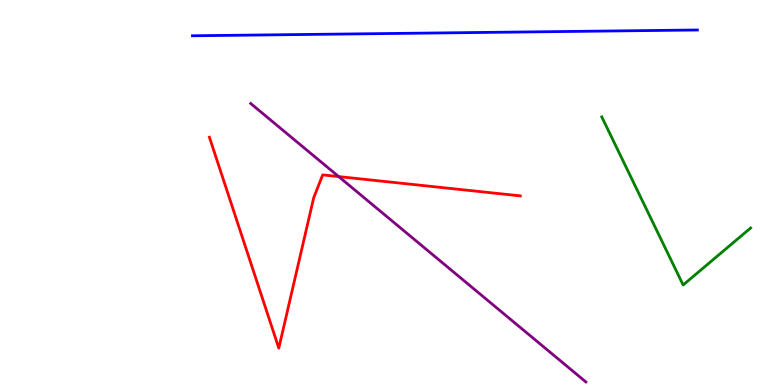[{'lines': ['blue', 'red'], 'intersections': []}, {'lines': ['green', 'red'], 'intersections': []}, {'lines': ['purple', 'red'], 'intersections': [{'x': 4.37, 'y': 5.41}]}, {'lines': ['blue', 'green'], 'intersections': []}, {'lines': ['blue', 'purple'], 'intersections': []}, {'lines': ['green', 'purple'], 'intersections': []}]